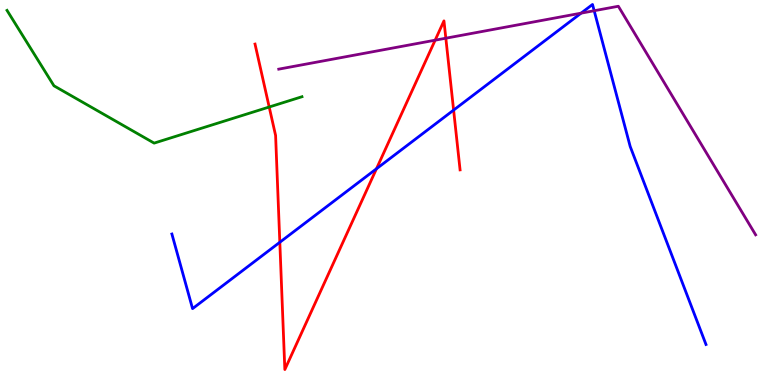[{'lines': ['blue', 'red'], 'intersections': [{'x': 3.61, 'y': 3.71}, {'x': 4.86, 'y': 5.62}, {'x': 5.85, 'y': 7.14}]}, {'lines': ['green', 'red'], 'intersections': [{'x': 3.47, 'y': 7.22}]}, {'lines': ['purple', 'red'], 'intersections': [{'x': 5.61, 'y': 8.96}, {'x': 5.75, 'y': 9.01}]}, {'lines': ['blue', 'green'], 'intersections': []}, {'lines': ['blue', 'purple'], 'intersections': [{'x': 7.5, 'y': 9.66}, {'x': 7.67, 'y': 9.72}]}, {'lines': ['green', 'purple'], 'intersections': []}]